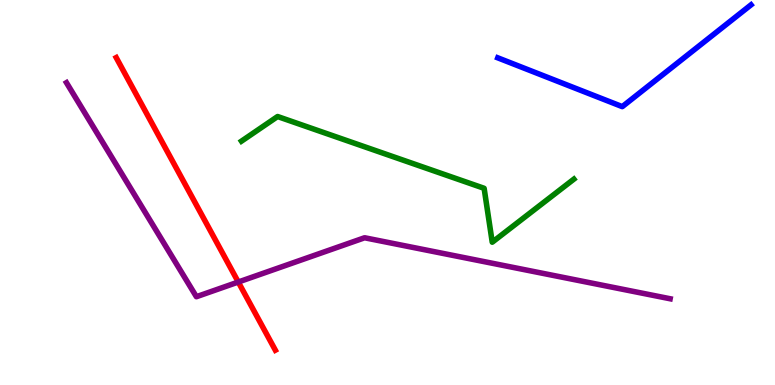[{'lines': ['blue', 'red'], 'intersections': []}, {'lines': ['green', 'red'], 'intersections': []}, {'lines': ['purple', 'red'], 'intersections': [{'x': 3.07, 'y': 2.67}]}, {'lines': ['blue', 'green'], 'intersections': []}, {'lines': ['blue', 'purple'], 'intersections': []}, {'lines': ['green', 'purple'], 'intersections': []}]